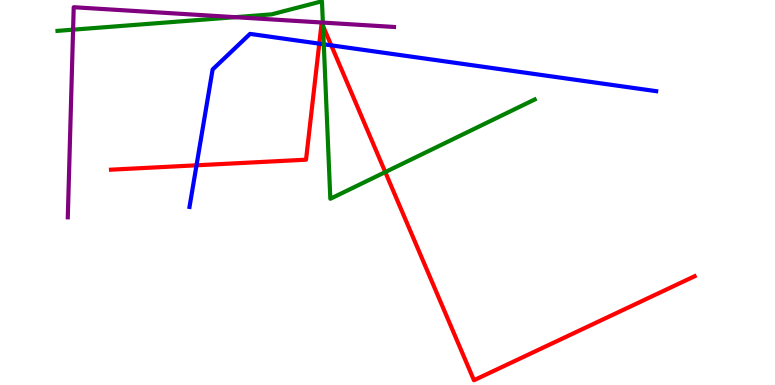[{'lines': ['blue', 'red'], 'intersections': [{'x': 2.54, 'y': 5.71}, {'x': 4.12, 'y': 8.87}, {'x': 4.27, 'y': 8.82}]}, {'lines': ['green', 'red'], 'intersections': [{'x': 4.17, 'y': 9.33}, {'x': 4.97, 'y': 5.53}]}, {'lines': ['purple', 'red'], 'intersections': []}, {'lines': ['blue', 'green'], 'intersections': [{'x': 4.18, 'y': 8.85}]}, {'lines': ['blue', 'purple'], 'intersections': []}, {'lines': ['green', 'purple'], 'intersections': [{'x': 0.943, 'y': 9.23}, {'x': 3.03, 'y': 9.55}, {'x': 4.17, 'y': 9.41}]}]